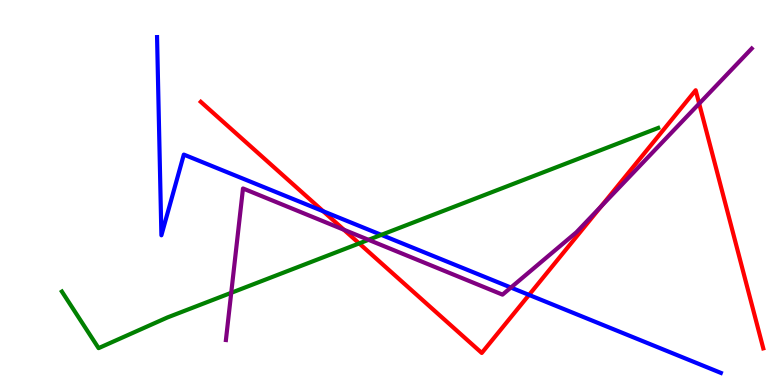[{'lines': ['blue', 'red'], 'intersections': [{'x': 4.17, 'y': 4.51}, {'x': 6.83, 'y': 2.34}]}, {'lines': ['green', 'red'], 'intersections': [{'x': 4.63, 'y': 3.68}]}, {'lines': ['purple', 'red'], 'intersections': [{'x': 4.44, 'y': 4.03}, {'x': 7.76, 'y': 4.64}, {'x': 9.02, 'y': 7.31}]}, {'lines': ['blue', 'green'], 'intersections': [{'x': 4.92, 'y': 3.9}]}, {'lines': ['blue', 'purple'], 'intersections': [{'x': 6.59, 'y': 2.53}]}, {'lines': ['green', 'purple'], 'intersections': [{'x': 2.98, 'y': 2.39}, {'x': 4.75, 'y': 3.77}]}]